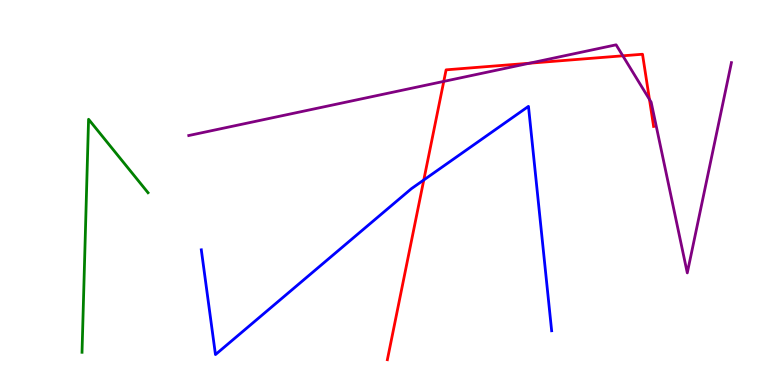[{'lines': ['blue', 'red'], 'intersections': [{'x': 5.47, 'y': 5.33}]}, {'lines': ['green', 'red'], 'intersections': []}, {'lines': ['purple', 'red'], 'intersections': [{'x': 5.73, 'y': 7.89}, {'x': 6.83, 'y': 8.36}, {'x': 8.04, 'y': 8.55}, {'x': 8.38, 'y': 7.42}]}, {'lines': ['blue', 'green'], 'intersections': []}, {'lines': ['blue', 'purple'], 'intersections': []}, {'lines': ['green', 'purple'], 'intersections': []}]